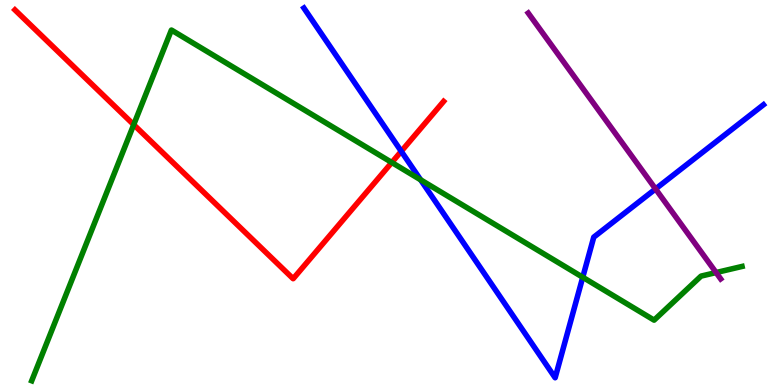[{'lines': ['blue', 'red'], 'intersections': [{'x': 5.18, 'y': 6.07}]}, {'lines': ['green', 'red'], 'intersections': [{'x': 1.73, 'y': 6.76}, {'x': 5.06, 'y': 5.78}]}, {'lines': ['purple', 'red'], 'intersections': []}, {'lines': ['blue', 'green'], 'intersections': [{'x': 5.43, 'y': 5.33}, {'x': 7.52, 'y': 2.8}]}, {'lines': ['blue', 'purple'], 'intersections': [{'x': 8.46, 'y': 5.09}]}, {'lines': ['green', 'purple'], 'intersections': [{'x': 9.24, 'y': 2.92}]}]